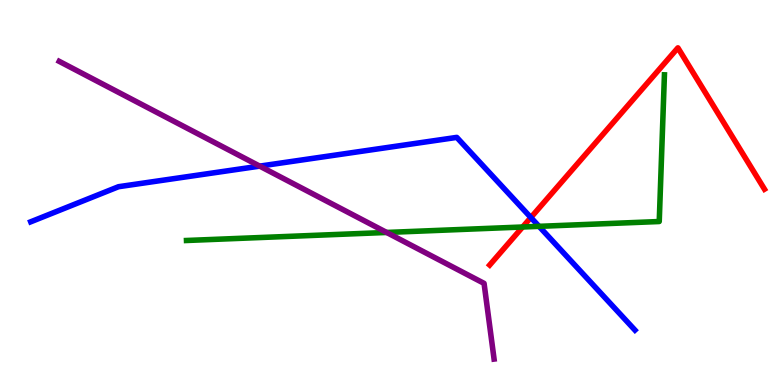[{'lines': ['blue', 'red'], 'intersections': [{'x': 6.85, 'y': 4.35}]}, {'lines': ['green', 'red'], 'intersections': [{'x': 6.74, 'y': 4.1}]}, {'lines': ['purple', 'red'], 'intersections': []}, {'lines': ['blue', 'green'], 'intersections': [{'x': 6.96, 'y': 4.12}]}, {'lines': ['blue', 'purple'], 'intersections': [{'x': 3.35, 'y': 5.69}]}, {'lines': ['green', 'purple'], 'intersections': [{'x': 4.99, 'y': 3.96}]}]